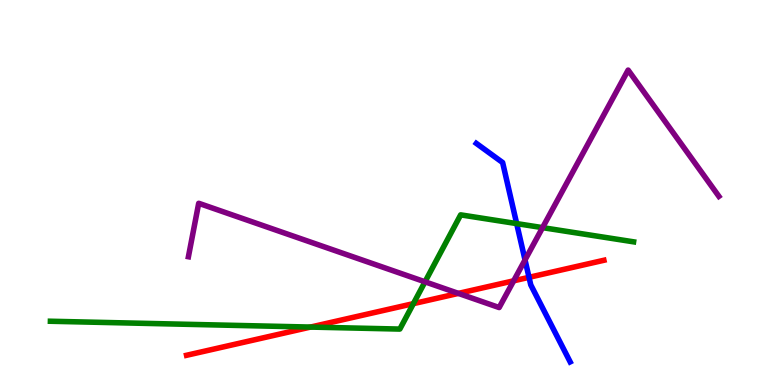[{'lines': ['blue', 'red'], 'intersections': [{'x': 6.83, 'y': 2.8}]}, {'lines': ['green', 'red'], 'intersections': [{'x': 4.01, 'y': 1.5}, {'x': 5.33, 'y': 2.11}]}, {'lines': ['purple', 'red'], 'intersections': [{'x': 5.91, 'y': 2.38}, {'x': 6.63, 'y': 2.71}]}, {'lines': ['blue', 'green'], 'intersections': [{'x': 6.67, 'y': 4.19}]}, {'lines': ['blue', 'purple'], 'intersections': [{'x': 6.77, 'y': 3.25}]}, {'lines': ['green', 'purple'], 'intersections': [{'x': 5.48, 'y': 2.68}, {'x': 7.0, 'y': 4.09}]}]